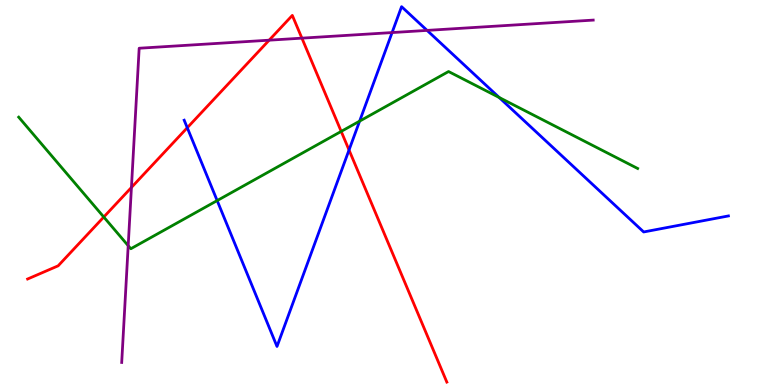[{'lines': ['blue', 'red'], 'intersections': [{'x': 2.42, 'y': 6.68}, {'x': 4.5, 'y': 6.1}]}, {'lines': ['green', 'red'], 'intersections': [{'x': 1.34, 'y': 4.36}, {'x': 4.4, 'y': 6.59}]}, {'lines': ['purple', 'red'], 'intersections': [{'x': 1.7, 'y': 5.13}, {'x': 3.47, 'y': 8.96}, {'x': 3.9, 'y': 9.01}]}, {'lines': ['blue', 'green'], 'intersections': [{'x': 2.8, 'y': 4.79}, {'x': 4.64, 'y': 6.85}, {'x': 6.44, 'y': 7.47}]}, {'lines': ['blue', 'purple'], 'intersections': [{'x': 5.06, 'y': 9.15}, {'x': 5.51, 'y': 9.21}]}, {'lines': ['green', 'purple'], 'intersections': [{'x': 1.65, 'y': 3.62}]}]